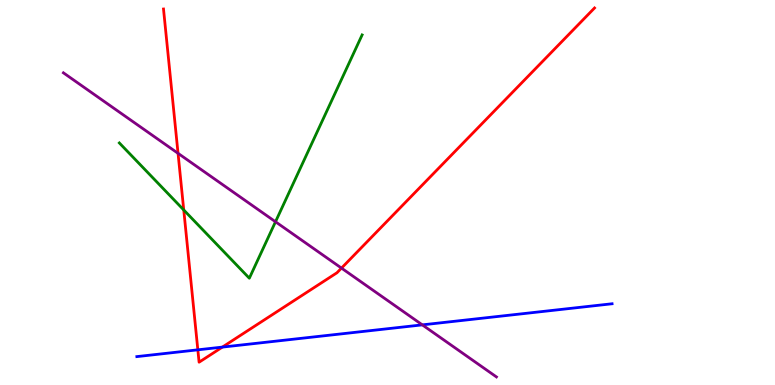[{'lines': ['blue', 'red'], 'intersections': [{'x': 2.55, 'y': 0.914}, {'x': 2.87, 'y': 0.984}]}, {'lines': ['green', 'red'], 'intersections': [{'x': 2.37, 'y': 4.55}]}, {'lines': ['purple', 'red'], 'intersections': [{'x': 2.3, 'y': 6.02}, {'x': 4.41, 'y': 3.04}]}, {'lines': ['blue', 'green'], 'intersections': []}, {'lines': ['blue', 'purple'], 'intersections': [{'x': 5.45, 'y': 1.56}]}, {'lines': ['green', 'purple'], 'intersections': [{'x': 3.55, 'y': 4.24}]}]